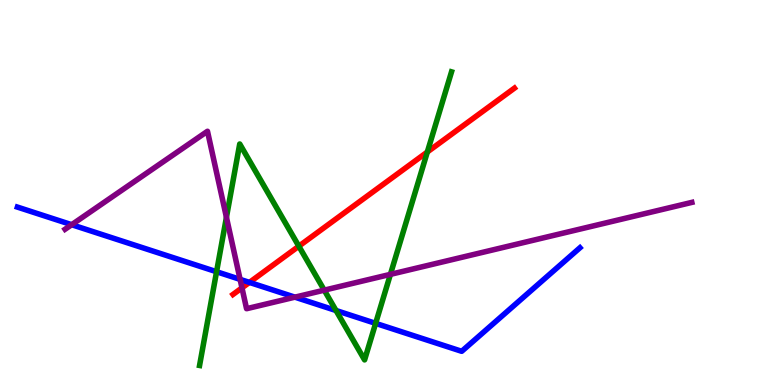[{'lines': ['blue', 'red'], 'intersections': [{'x': 3.22, 'y': 2.66}]}, {'lines': ['green', 'red'], 'intersections': [{'x': 3.86, 'y': 3.61}, {'x': 5.51, 'y': 6.05}]}, {'lines': ['purple', 'red'], 'intersections': [{'x': 3.12, 'y': 2.52}]}, {'lines': ['blue', 'green'], 'intersections': [{'x': 2.79, 'y': 2.94}, {'x': 4.34, 'y': 1.93}, {'x': 4.85, 'y': 1.6}]}, {'lines': ['blue', 'purple'], 'intersections': [{'x': 0.925, 'y': 4.16}, {'x': 3.1, 'y': 2.74}, {'x': 3.81, 'y': 2.28}]}, {'lines': ['green', 'purple'], 'intersections': [{'x': 2.92, 'y': 4.36}, {'x': 4.18, 'y': 2.46}, {'x': 5.04, 'y': 2.87}]}]